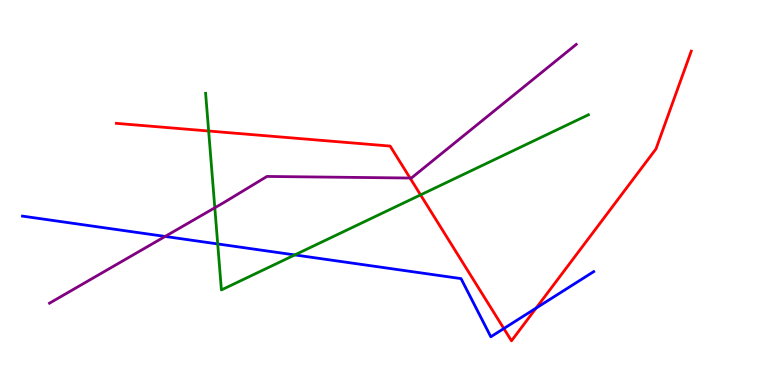[{'lines': ['blue', 'red'], 'intersections': [{'x': 6.5, 'y': 1.47}, {'x': 6.92, 'y': 2.0}]}, {'lines': ['green', 'red'], 'intersections': [{'x': 2.69, 'y': 6.6}, {'x': 5.43, 'y': 4.94}]}, {'lines': ['purple', 'red'], 'intersections': [{'x': 5.29, 'y': 5.38}]}, {'lines': ['blue', 'green'], 'intersections': [{'x': 2.81, 'y': 3.66}, {'x': 3.8, 'y': 3.38}]}, {'lines': ['blue', 'purple'], 'intersections': [{'x': 2.13, 'y': 3.86}]}, {'lines': ['green', 'purple'], 'intersections': [{'x': 2.77, 'y': 4.6}]}]